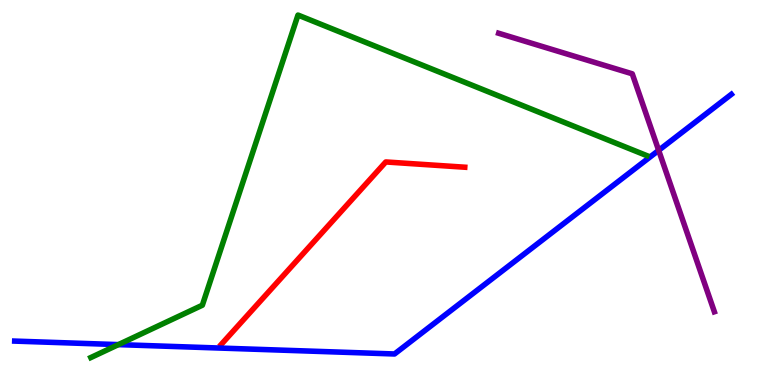[{'lines': ['blue', 'red'], 'intersections': []}, {'lines': ['green', 'red'], 'intersections': []}, {'lines': ['purple', 'red'], 'intersections': []}, {'lines': ['blue', 'green'], 'intersections': [{'x': 1.53, 'y': 1.05}]}, {'lines': ['blue', 'purple'], 'intersections': [{'x': 8.5, 'y': 6.09}]}, {'lines': ['green', 'purple'], 'intersections': []}]